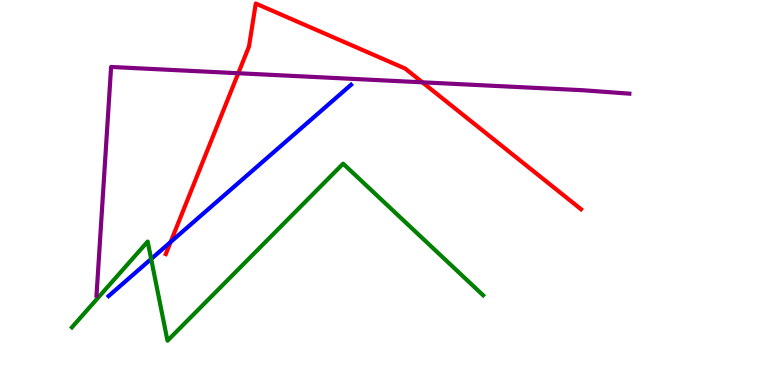[{'lines': ['blue', 'red'], 'intersections': [{'x': 2.2, 'y': 3.71}]}, {'lines': ['green', 'red'], 'intersections': []}, {'lines': ['purple', 'red'], 'intersections': [{'x': 3.07, 'y': 8.1}, {'x': 5.45, 'y': 7.86}]}, {'lines': ['blue', 'green'], 'intersections': [{'x': 1.95, 'y': 3.27}]}, {'lines': ['blue', 'purple'], 'intersections': []}, {'lines': ['green', 'purple'], 'intersections': []}]